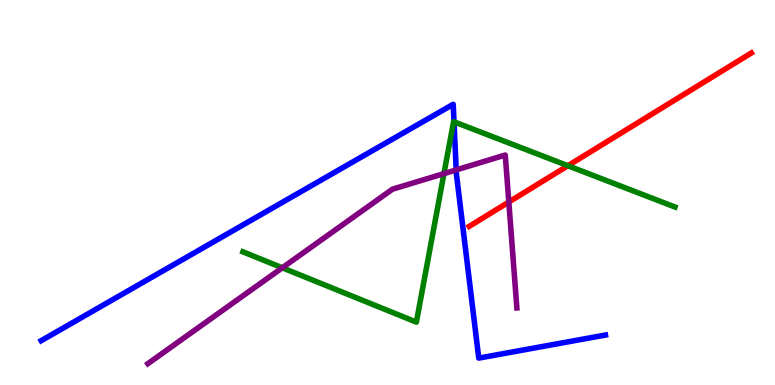[{'lines': ['blue', 'red'], 'intersections': []}, {'lines': ['green', 'red'], 'intersections': [{'x': 7.33, 'y': 5.7}]}, {'lines': ['purple', 'red'], 'intersections': [{'x': 6.57, 'y': 4.75}]}, {'lines': ['blue', 'green'], 'intersections': [{'x': 5.86, 'y': 6.84}]}, {'lines': ['blue', 'purple'], 'intersections': [{'x': 5.89, 'y': 5.59}]}, {'lines': ['green', 'purple'], 'intersections': [{'x': 3.64, 'y': 3.04}, {'x': 5.73, 'y': 5.49}]}]